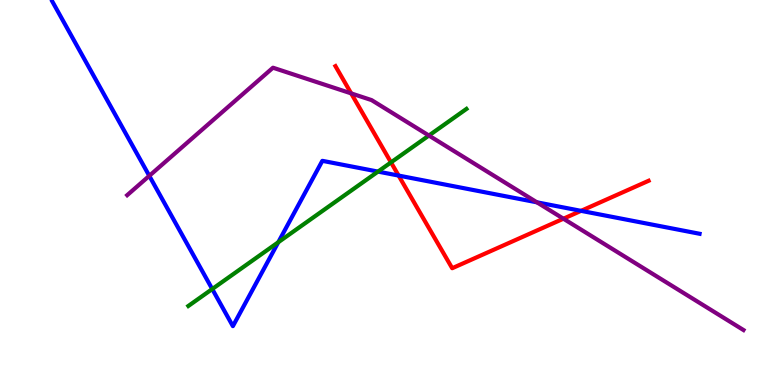[{'lines': ['blue', 'red'], 'intersections': [{'x': 5.14, 'y': 5.44}, {'x': 7.5, 'y': 4.52}]}, {'lines': ['green', 'red'], 'intersections': [{'x': 5.05, 'y': 5.78}]}, {'lines': ['purple', 'red'], 'intersections': [{'x': 4.53, 'y': 7.57}, {'x': 7.27, 'y': 4.32}]}, {'lines': ['blue', 'green'], 'intersections': [{'x': 2.74, 'y': 2.49}, {'x': 3.59, 'y': 3.71}, {'x': 4.88, 'y': 5.54}]}, {'lines': ['blue', 'purple'], 'intersections': [{'x': 1.93, 'y': 5.43}, {'x': 6.93, 'y': 4.74}]}, {'lines': ['green', 'purple'], 'intersections': [{'x': 5.53, 'y': 6.48}]}]